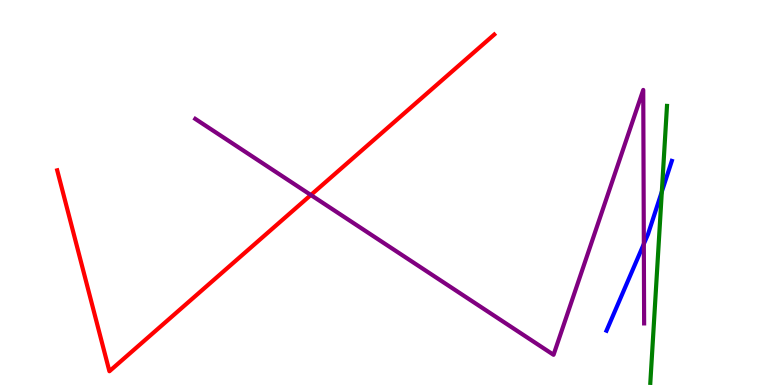[{'lines': ['blue', 'red'], 'intersections': []}, {'lines': ['green', 'red'], 'intersections': []}, {'lines': ['purple', 'red'], 'intersections': [{'x': 4.01, 'y': 4.94}]}, {'lines': ['blue', 'green'], 'intersections': [{'x': 8.54, 'y': 5.02}]}, {'lines': ['blue', 'purple'], 'intersections': [{'x': 8.31, 'y': 3.66}]}, {'lines': ['green', 'purple'], 'intersections': []}]